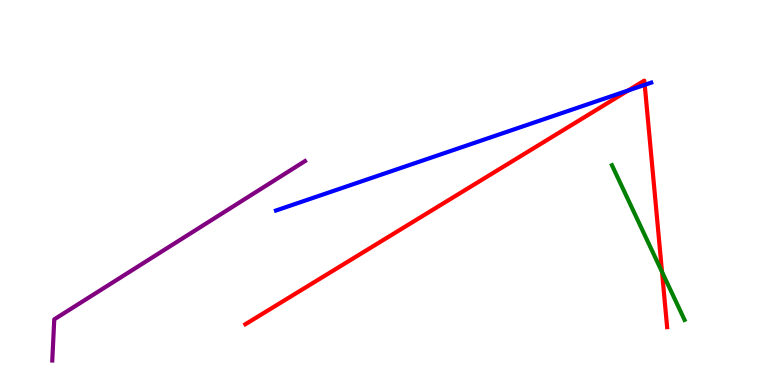[{'lines': ['blue', 'red'], 'intersections': [{'x': 8.11, 'y': 7.65}, {'x': 8.32, 'y': 7.8}]}, {'lines': ['green', 'red'], 'intersections': [{'x': 8.54, 'y': 2.94}]}, {'lines': ['purple', 'red'], 'intersections': []}, {'lines': ['blue', 'green'], 'intersections': []}, {'lines': ['blue', 'purple'], 'intersections': []}, {'lines': ['green', 'purple'], 'intersections': []}]